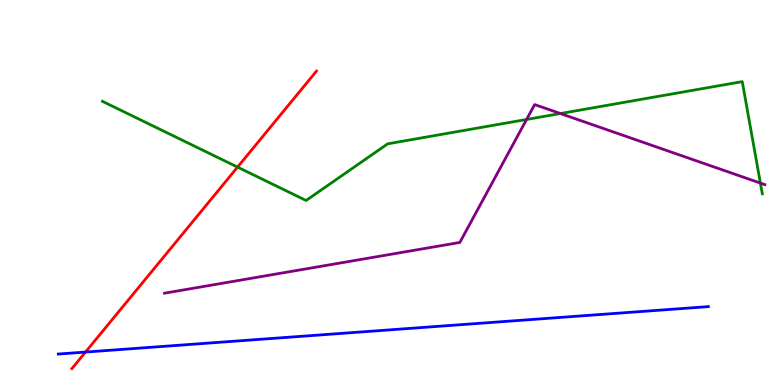[{'lines': ['blue', 'red'], 'intersections': [{'x': 1.1, 'y': 0.856}]}, {'lines': ['green', 'red'], 'intersections': [{'x': 3.07, 'y': 5.66}]}, {'lines': ['purple', 'red'], 'intersections': []}, {'lines': ['blue', 'green'], 'intersections': []}, {'lines': ['blue', 'purple'], 'intersections': []}, {'lines': ['green', 'purple'], 'intersections': [{'x': 6.79, 'y': 6.9}, {'x': 7.23, 'y': 7.05}, {'x': 9.81, 'y': 5.24}]}]